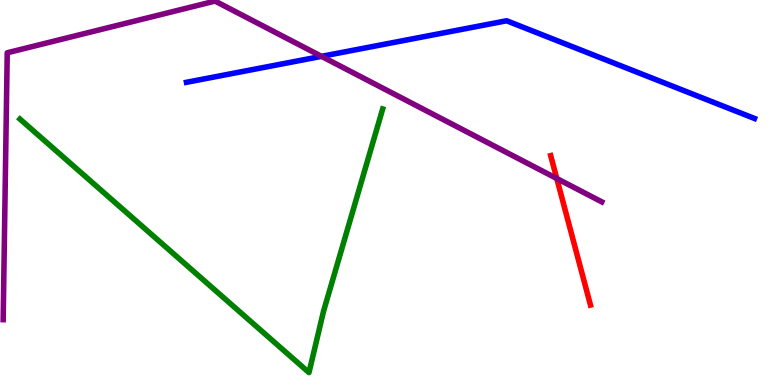[{'lines': ['blue', 'red'], 'intersections': []}, {'lines': ['green', 'red'], 'intersections': []}, {'lines': ['purple', 'red'], 'intersections': [{'x': 7.18, 'y': 5.36}]}, {'lines': ['blue', 'green'], 'intersections': []}, {'lines': ['blue', 'purple'], 'intersections': [{'x': 4.15, 'y': 8.54}]}, {'lines': ['green', 'purple'], 'intersections': []}]